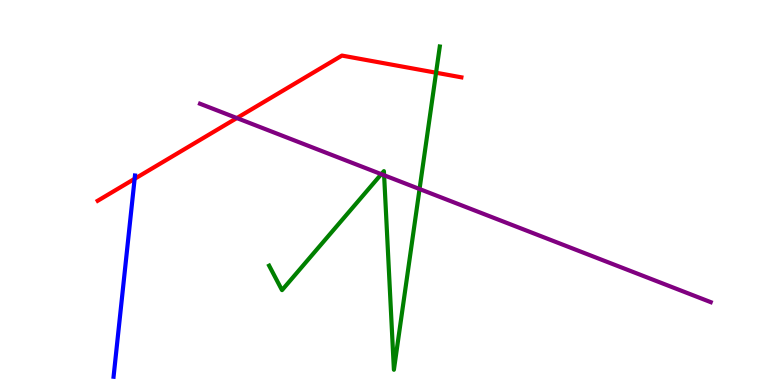[{'lines': ['blue', 'red'], 'intersections': [{'x': 1.74, 'y': 5.36}]}, {'lines': ['green', 'red'], 'intersections': [{'x': 5.63, 'y': 8.11}]}, {'lines': ['purple', 'red'], 'intersections': [{'x': 3.06, 'y': 6.93}]}, {'lines': ['blue', 'green'], 'intersections': []}, {'lines': ['blue', 'purple'], 'intersections': []}, {'lines': ['green', 'purple'], 'intersections': [{'x': 4.92, 'y': 5.48}, {'x': 4.96, 'y': 5.45}, {'x': 5.41, 'y': 5.09}]}]